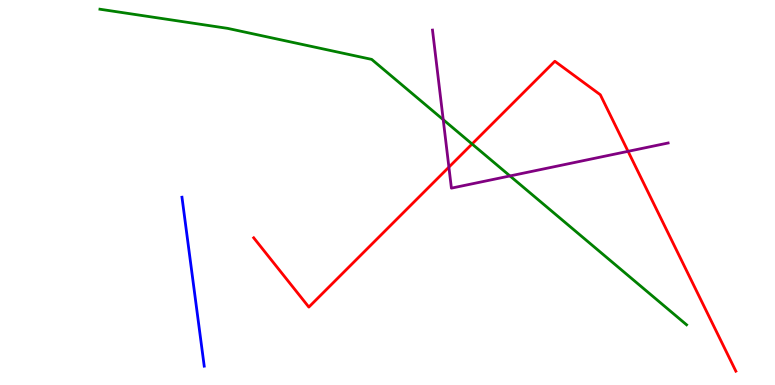[{'lines': ['blue', 'red'], 'intersections': []}, {'lines': ['green', 'red'], 'intersections': [{'x': 6.09, 'y': 6.26}]}, {'lines': ['purple', 'red'], 'intersections': [{'x': 5.79, 'y': 5.66}, {'x': 8.1, 'y': 6.07}]}, {'lines': ['blue', 'green'], 'intersections': []}, {'lines': ['blue', 'purple'], 'intersections': []}, {'lines': ['green', 'purple'], 'intersections': [{'x': 5.72, 'y': 6.89}, {'x': 6.58, 'y': 5.43}]}]